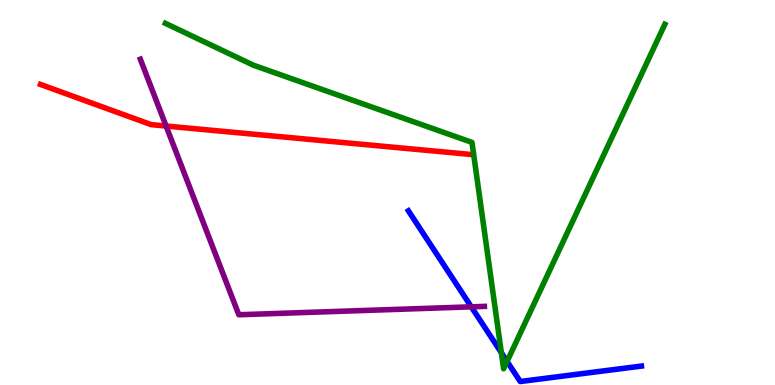[{'lines': ['blue', 'red'], 'intersections': []}, {'lines': ['green', 'red'], 'intersections': []}, {'lines': ['purple', 'red'], 'intersections': [{'x': 2.14, 'y': 6.73}]}, {'lines': ['blue', 'green'], 'intersections': [{'x': 6.47, 'y': 0.839}, {'x': 6.54, 'y': 0.613}]}, {'lines': ['blue', 'purple'], 'intersections': [{'x': 6.08, 'y': 2.03}]}, {'lines': ['green', 'purple'], 'intersections': []}]